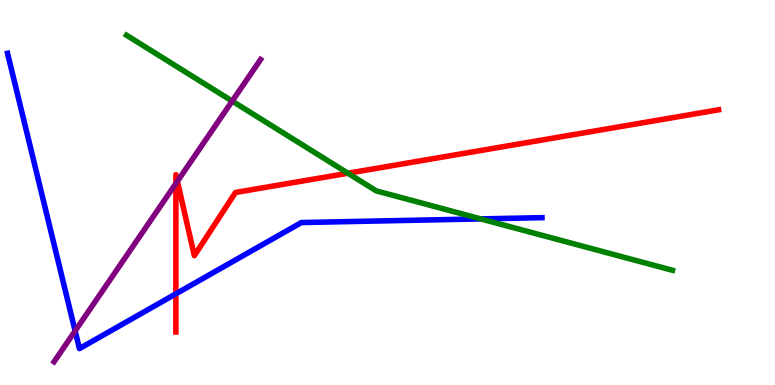[{'lines': ['blue', 'red'], 'intersections': [{'x': 2.27, 'y': 2.37}]}, {'lines': ['green', 'red'], 'intersections': [{'x': 4.49, 'y': 5.5}]}, {'lines': ['purple', 'red'], 'intersections': [{'x': 2.27, 'y': 5.23}, {'x': 2.29, 'y': 5.29}]}, {'lines': ['blue', 'green'], 'intersections': [{'x': 6.2, 'y': 4.31}]}, {'lines': ['blue', 'purple'], 'intersections': [{'x': 0.969, 'y': 1.4}]}, {'lines': ['green', 'purple'], 'intersections': [{'x': 3.0, 'y': 7.37}]}]